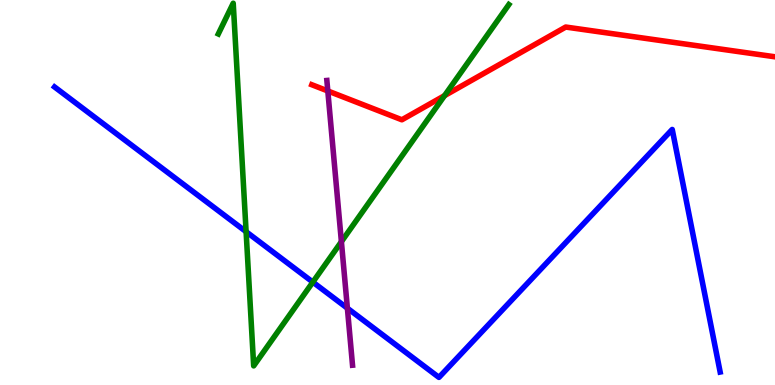[{'lines': ['blue', 'red'], 'intersections': []}, {'lines': ['green', 'red'], 'intersections': [{'x': 5.74, 'y': 7.52}]}, {'lines': ['purple', 'red'], 'intersections': [{'x': 4.23, 'y': 7.64}]}, {'lines': ['blue', 'green'], 'intersections': [{'x': 3.18, 'y': 3.98}, {'x': 4.04, 'y': 2.67}]}, {'lines': ['blue', 'purple'], 'intersections': [{'x': 4.48, 'y': 1.99}]}, {'lines': ['green', 'purple'], 'intersections': [{'x': 4.41, 'y': 3.72}]}]